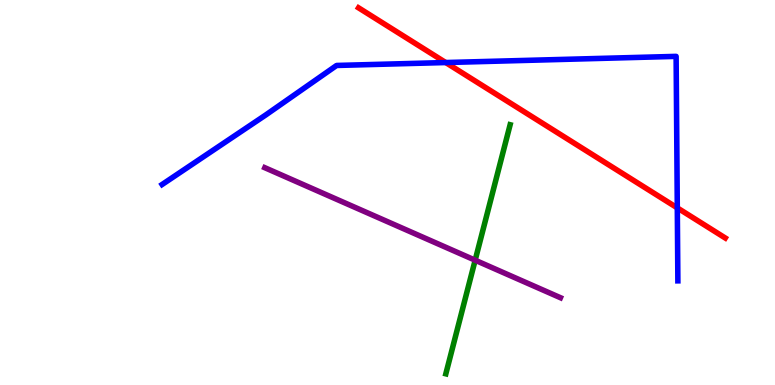[{'lines': ['blue', 'red'], 'intersections': [{'x': 5.75, 'y': 8.38}, {'x': 8.74, 'y': 4.6}]}, {'lines': ['green', 'red'], 'intersections': []}, {'lines': ['purple', 'red'], 'intersections': []}, {'lines': ['blue', 'green'], 'intersections': []}, {'lines': ['blue', 'purple'], 'intersections': []}, {'lines': ['green', 'purple'], 'intersections': [{'x': 6.13, 'y': 3.24}]}]